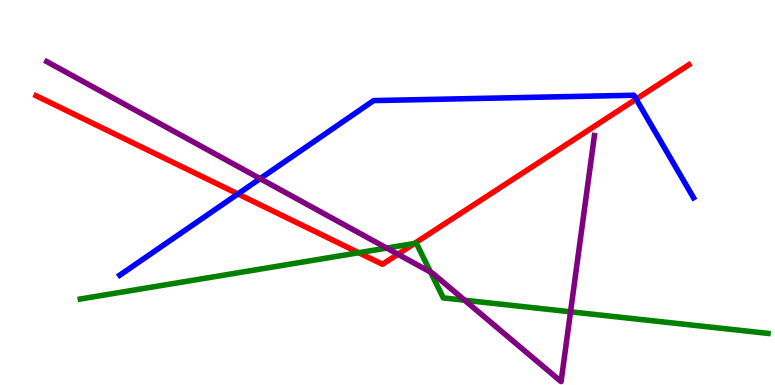[{'lines': ['blue', 'red'], 'intersections': [{'x': 3.07, 'y': 4.96}, {'x': 8.21, 'y': 7.43}]}, {'lines': ['green', 'red'], 'intersections': [{'x': 4.63, 'y': 3.44}, {'x': 5.35, 'y': 3.68}]}, {'lines': ['purple', 'red'], 'intersections': [{'x': 5.13, 'y': 3.4}]}, {'lines': ['blue', 'green'], 'intersections': []}, {'lines': ['blue', 'purple'], 'intersections': [{'x': 3.36, 'y': 5.36}]}, {'lines': ['green', 'purple'], 'intersections': [{'x': 4.99, 'y': 3.56}, {'x': 5.56, 'y': 2.93}, {'x': 6.0, 'y': 2.2}, {'x': 7.36, 'y': 1.9}]}]